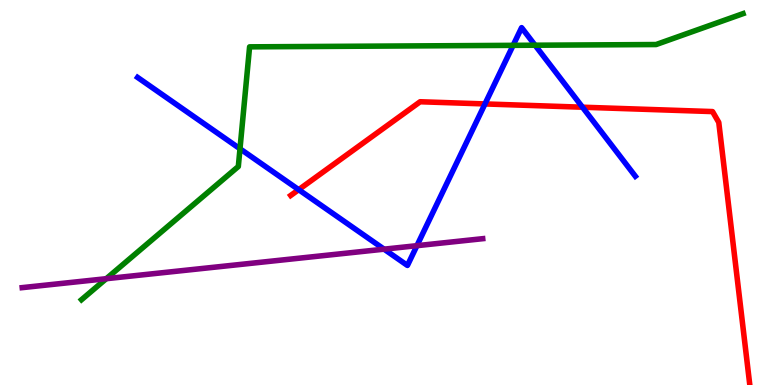[{'lines': ['blue', 'red'], 'intersections': [{'x': 3.85, 'y': 5.07}, {'x': 6.26, 'y': 7.3}, {'x': 7.52, 'y': 7.22}]}, {'lines': ['green', 'red'], 'intersections': []}, {'lines': ['purple', 'red'], 'intersections': []}, {'lines': ['blue', 'green'], 'intersections': [{'x': 3.1, 'y': 6.14}, {'x': 6.62, 'y': 8.82}, {'x': 6.9, 'y': 8.83}]}, {'lines': ['blue', 'purple'], 'intersections': [{'x': 4.96, 'y': 3.53}, {'x': 5.38, 'y': 3.62}]}, {'lines': ['green', 'purple'], 'intersections': [{'x': 1.37, 'y': 2.76}]}]